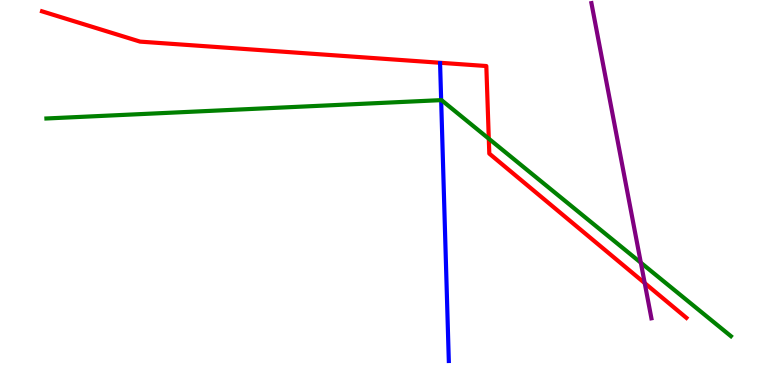[{'lines': ['blue', 'red'], 'intersections': []}, {'lines': ['green', 'red'], 'intersections': [{'x': 6.31, 'y': 6.4}]}, {'lines': ['purple', 'red'], 'intersections': [{'x': 8.32, 'y': 2.65}]}, {'lines': ['blue', 'green'], 'intersections': [{'x': 5.69, 'y': 7.4}]}, {'lines': ['blue', 'purple'], 'intersections': []}, {'lines': ['green', 'purple'], 'intersections': [{'x': 8.27, 'y': 3.18}]}]